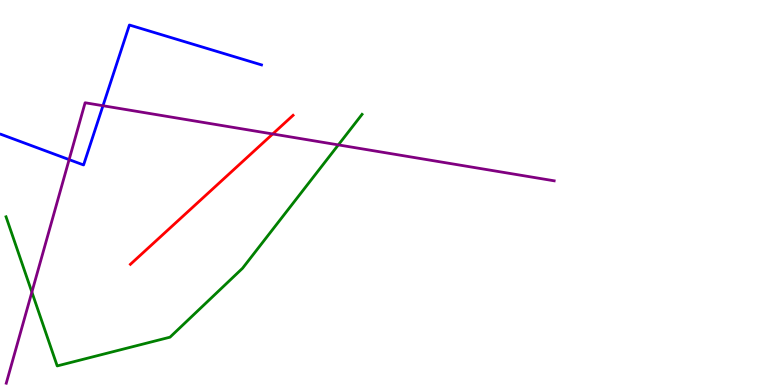[{'lines': ['blue', 'red'], 'intersections': []}, {'lines': ['green', 'red'], 'intersections': []}, {'lines': ['purple', 'red'], 'intersections': [{'x': 3.52, 'y': 6.52}]}, {'lines': ['blue', 'green'], 'intersections': []}, {'lines': ['blue', 'purple'], 'intersections': [{'x': 0.892, 'y': 5.85}, {'x': 1.33, 'y': 7.25}]}, {'lines': ['green', 'purple'], 'intersections': [{'x': 0.411, 'y': 2.41}, {'x': 4.37, 'y': 6.24}]}]